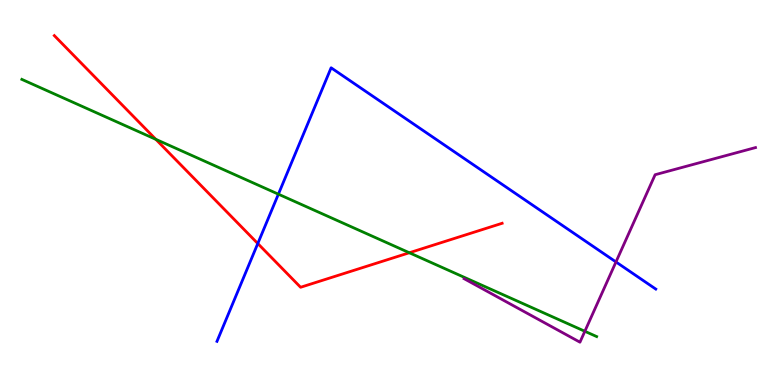[{'lines': ['blue', 'red'], 'intersections': [{'x': 3.33, 'y': 3.67}]}, {'lines': ['green', 'red'], 'intersections': [{'x': 2.01, 'y': 6.38}, {'x': 5.28, 'y': 3.44}]}, {'lines': ['purple', 'red'], 'intersections': []}, {'lines': ['blue', 'green'], 'intersections': [{'x': 3.59, 'y': 4.96}]}, {'lines': ['blue', 'purple'], 'intersections': [{'x': 7.95, 'y': 3.2}]}, {'lines': ['green', 'purple'], 'intersections': [{'x': 7.55, 'y': 1.4}]}]